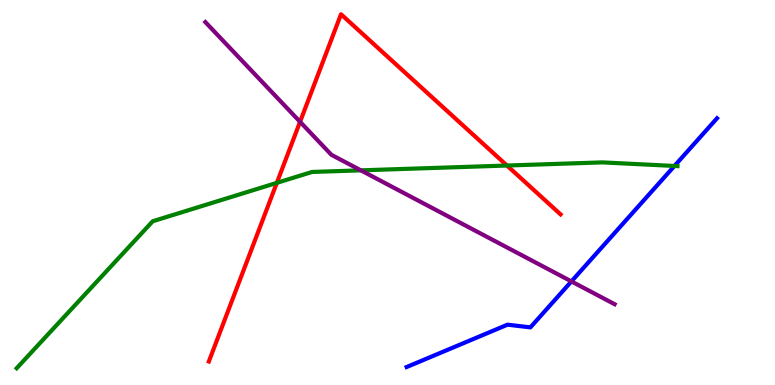[{'lines': ['blue', 'red'], 'intersections': []}, {'lines': ['green', 'red'], 'intersections': [{'x': 3.57, 'y': 5.25}, {'x': 6.54, 'y': 5.7}]}, {'lines': ['purple', 'red'], 'intersections': [{'x': 3.87, 'y': 6.84}]}, {'lines': ['blue', 'green'], 'intersections': [{'x': 8.7, 'y': 5.69}]}, {'lines': ['blue', 'purple'], 'intersections': [{'x': 7.37, 'y': 2.69}]}, {'lines': ['green', 'purple'], 'intersections': [{'x': 4.66, 'y': 5.58}]}]